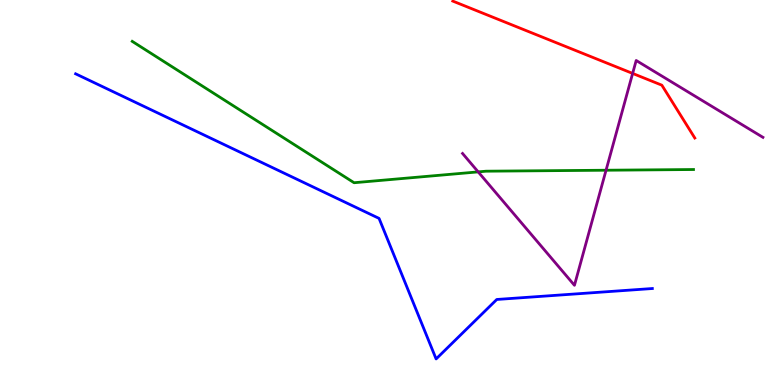[{'lines': ['blue', 'red'], 'intersections': []}, {'lines': ['green', 'red'], 'intersections': []}, {'lines': ['purple', 'red'], 'intersections': [{'x': 8.16, 'y': 8.09}]}, {'lines': ['blue', 'green'], 'intersections': []}, {'lines': ['blue', 'purple'], 'intersections': []}, {'lines': ['green', 'purple'], 'intersections': [{'x': 6.17, 'y': 5.54}, {'x': 7.82, 'y': 5.58}]}]